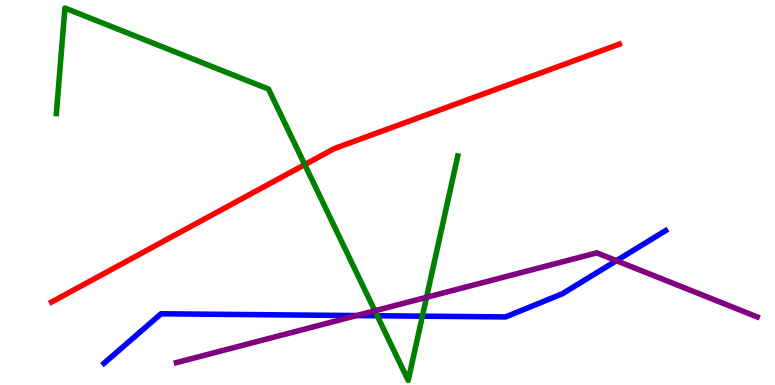[{'lines': ['blue', 'red'], 'intersections': []}, {'lines': ['green', 'red'], 'intersections': [{'x': 3.93, 'y': 5.72}]}, {'lines': ['purple', 'red'], 'intersections': []}, {'lines': ['blue', 'green'], 'intersections': [{'x': 4.87, 'y': 1.8}, {'x': 5.45, 'y': 1.79}]}, {'lines': ['blue', 'purple'], 'intersections': [{'x': 4.6, 'y': 1.8}, {'x': 7.95, 'y': 3.23}]}, {'lines': ['green', 'purple'], 'intersections': [{'x': 4.84, 'y': 1.93}, {'x': 5.5, 'y': 2.28}]}]